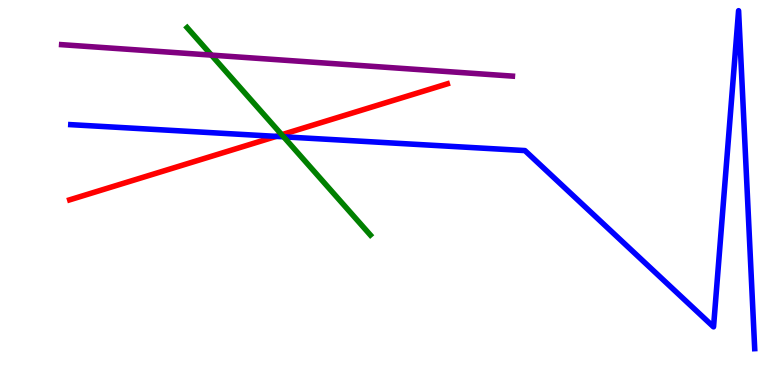[{'lines': ['blue', 'red'], 'intersections': [{'x': 3.56, 'y': 6.46}]}, {'lines': ['green', 'red'], 'intersections': [{'x': 3.64, 'y': 6.5}]}, {'lines': ['purple', 'red'], 'intersections': []}, {'lines': ['blue', 'green'], 'intersections': [{'x': 3.66, 'y': 6.45}]}, {'lines': ['blue', 'purple'], 'intersections': []}, {'lines': ['green', 'purple'], 'intersections': [{'x': 2.73, 'y': 8.57}]}]